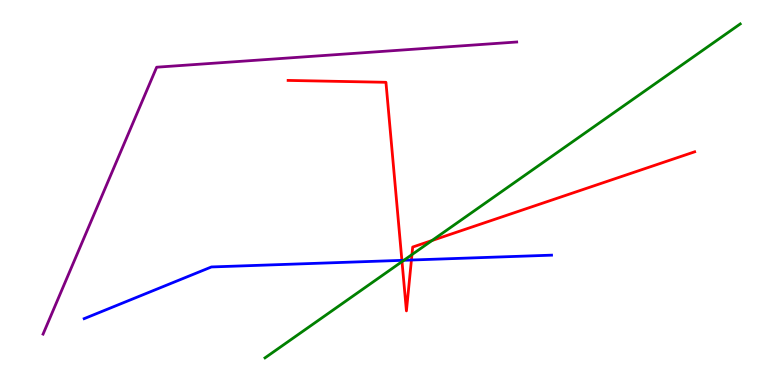[{'lines': ['blue', 'red'], 'intersections': [{'x': 5.19, 'y': 3.24}, {'x': 5.31, 'y': 3.25}]}, {'lines': ['green', 'red'], 'intersections': [{'x': 5.19, 'y': 3.21}, {'x': 5.32, 'y': 3.39}, {'x': 5.57, 'y': 3.75}]}, {'lines': ['purple', 'red'], 'intersections': []}, {'lines': ['blue', 'green'], 'intersections': [{'x': 5.21, 'y': 3.24}]}, {'lines': ['blue', 'purple'], 'intersections': []}, {'lines': ['green', 'purple'], 'intersections': []}]